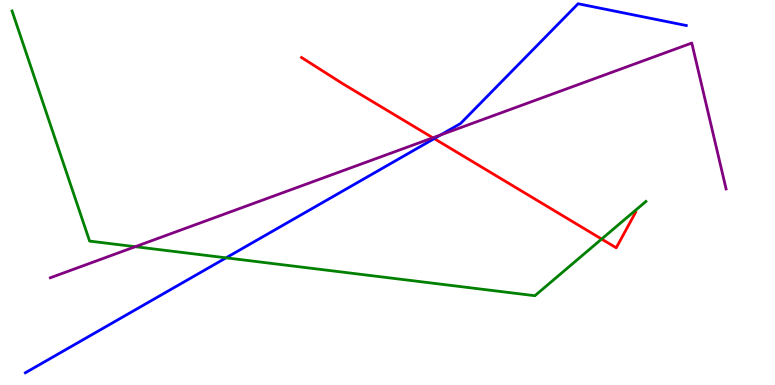[{'lines': ['blue', 'red'], 'intersections': [{'x': 5.6, 'y': 6.4}]}, {'lines': ['green', 'red'], 'intersections': [{'x': 7.76, 'y': 3.79}]}, {'lines': ['purple', 'red'], 'intersections': [{'x': 5.59, 'y': 6.42}]}, {'lines': ['blue', 'green'], 'intersections': [{'x': 2.92, 'y': 3.3}]}, {'lines': ['blue', 'purple'], 'intersections': [{'x': 5.68, 'y': 6.49}]}, {'lines': ['green', 'purple'], 'intersections': [{'x': 1.75, 'y': 3.59}]}]